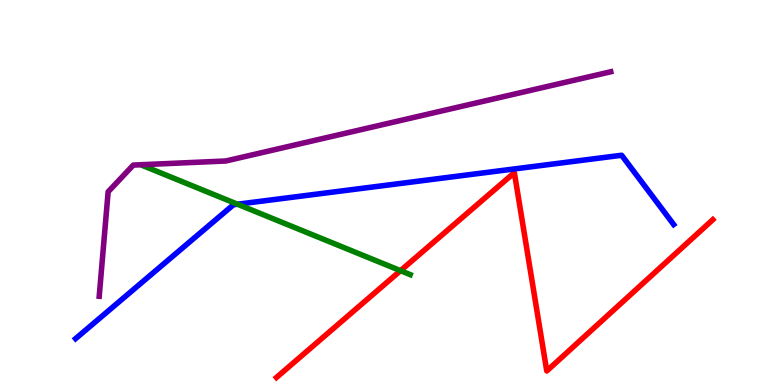[{'lines': ['blue', 'red'], 'intersections': []}, {'lines': ['green', 'red'], 'intersections': [{'x': 5.17, 'y': 2.97}]}, {'lines': ['purple', 'red'], 'intersections': []}, {'lines': ['blue', 'green'], 'intersections': [{'x': 3.06, 'y': 4.7}]}, {'lines': ['blue', 'purple'], 'intersections': []}, {'lines': ['green', 'purple'], 'intersections': []}]